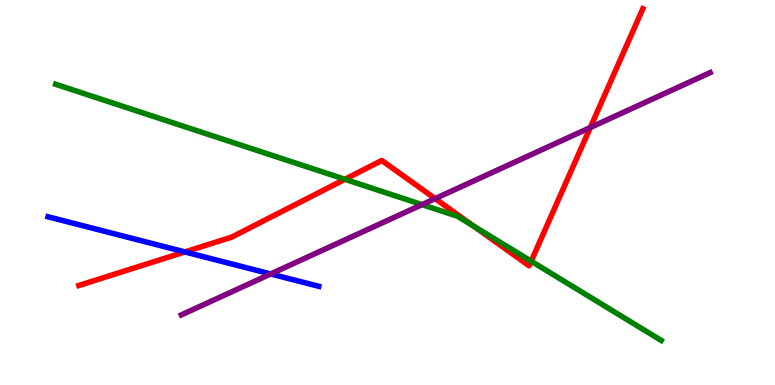[{'lines': ['blue', 'red'], 'intersections': [{'x': 2.39, 'y': 3.46}]}, {'lines': ['green', 'red'], 'intersections': [{'x': 4.45, 'y': 5.34}, {'x': 6.11, 'y': 4.13}, {'x': 6.85, 'y': 3.22}]}, {'lines': ['purple', 'red'], 'intersections': [{'x': 5.61, 'y': 4.84}, {'x': 7.62, 'y': 6.69}]}, {'lines': ['blue', 'green'], 'intersections': []}, {'lines': ['blue', 'purple'], 'intersections': [{'x': 3.49, 'y': 2.88}]}, {'lines': ['green', 'purple'], 'intersections': [{'x': 5.45, 'y': 4.69}]}]